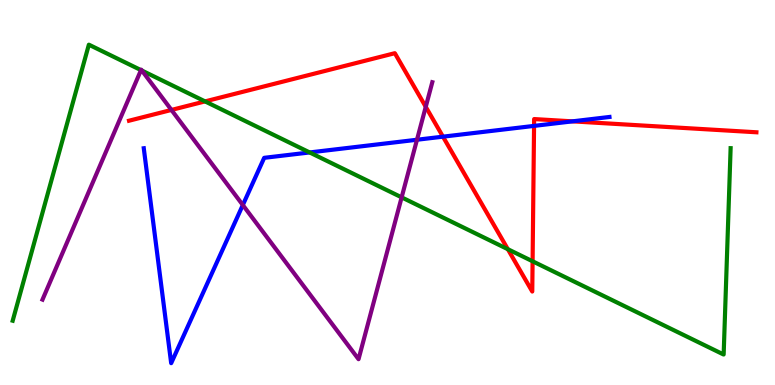[{'lines': ['blue', 'red'], 'intersections': [{'x': 5.72, 'y': 6.45}, {'x': 6.89, 'y': 6.73}, {'x': 7.39, 'y': 6.85}]}, {'lines': ['green', 'red'], 'intersections': [{'x': 2.65, 'y': 7.37}, {'x': 6.55, 'y': 3.53}, {'x': 6.87, 'y': 3.21}]}, {'lines': ['purple', 'red'], 'intersections': [{'x': 2.21, 'y': 7.14}, {'x': 5.49, 'y': 7.23}]}, {'lines': ['blue', 'green'], 'intersections': [{'x': 4.0, 'y': 6.04}]}, {'lines': ['blue', 'purple'], 'intersections': [{'x': 3.13, 'y': 4.67}, {'x': 5.38, 'y': 6.37}]}, {'lines': ['green', 'purple'], 'intersections': [{'x': 1.82, 'y': 8.18}, {'x': 1.83, 'y': 8.17}, {'x': 5.18, 'y': 4.87}]}]